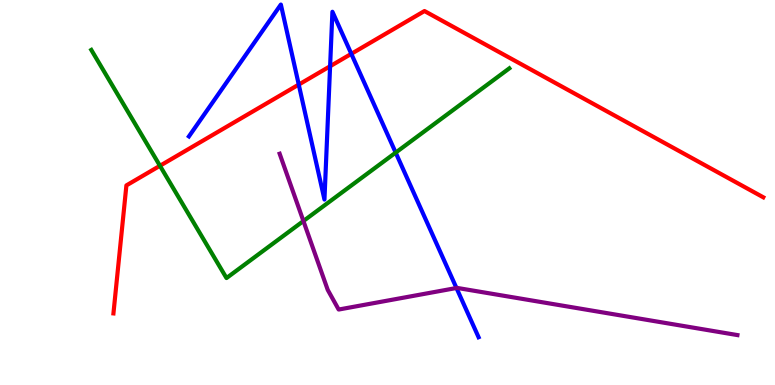[{'lines': ['blue', 'red'], 'intersections': [{'x': 3.85, 'y': 7.8}, {'x': 4.26, 'y': 8.28}, {'x': 4.53, 'y': 8.6}]}, {'lines': ['green', 'red'], 'intersections': [{'x': 2.06, 'y': 5.69}]}, {'lines': ['purple', 'red'], 'intersections': []}, {'lines': ['blue', 'green'], 'intersections': [{'x': 5.11, 'y': 6.04}]}, {'lines': ['blue', 'purple'], 'intersections': [{'x': 5.89, 'y': 2.52}]}, {'lines': ['green', 'purple'], 'intersections': [{'x': 3.92, 'y': 4.26}]}]